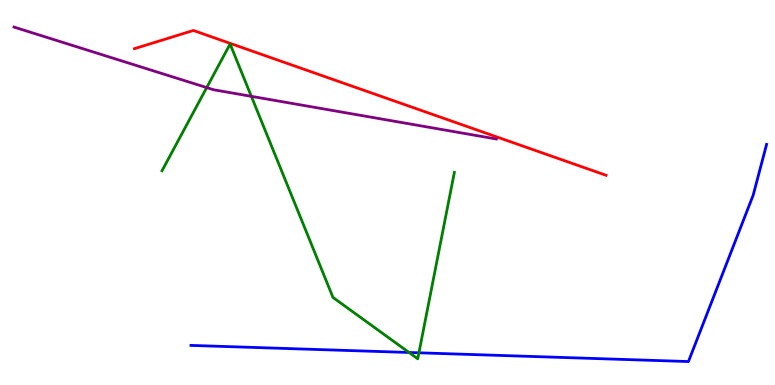[{'lines': ['blue', 'red'], 'intersections': []}, {'lines': ['green', 'red'], 'intersections': []}, {'lines': ['purple', 'red'], 'intersections': []}, {'lines': ['blue', 'green'], 'intersections': [{'x': 5.28, 'y': 0.845}, {'x': 5.41, 'y': 0.836}]}, {'lines': ['blue', 'purple'], 'intersections': []}, {'lines': ['green', 'purple'], 'intersections': [{'x': 2.67, 'y': 7.73}, {'x': 3.24, 'y': 7.5}]}]